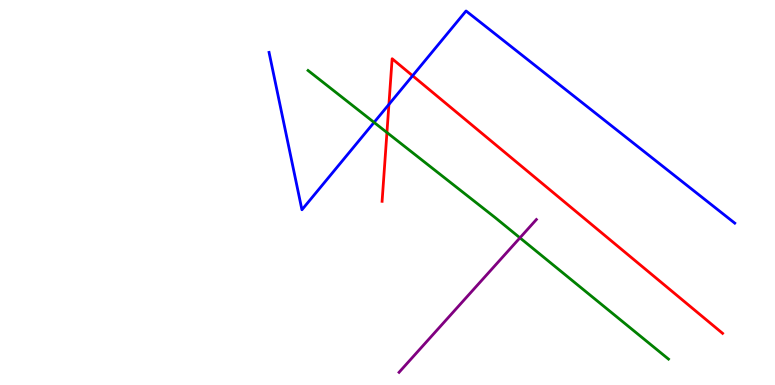[{'lines': ['blue', 'red'], 'intersections': [{'x': 5.02, 'y': 7.29}, {'x': 5.32, 'y': 8.03}]}, {'lines': ['green', 'red'], 'intersections': [{'x': 4.99, 'y': 6.56}]}, {'lines': ['purple', 'red'], 'intersections': []}, {'lines': ['blue', 'green'], 'intersections': [{'x': 4.83, 'y': 6.82}]}, {'lines': ['blue', 'purple'], 'intersections': []}, {'lines': ['green', 'purple'], 'intersections': [{'x': 6.71, 'y': 3.82}]}]